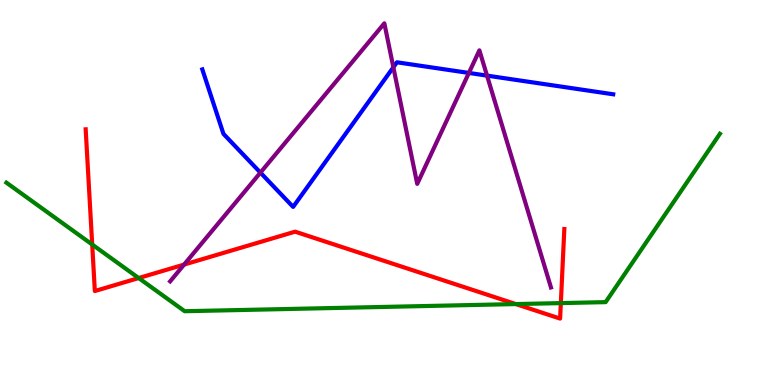[{'lines': ['blue', 'red'], 'intersections': []}, {'lines': ['green', 'red'], 'intersections': [{'x': 1.19, 'y': 3.65}, {'x': 1.79, 'y': 2.78}, {'x': 6.66, 'y': 2.1}, {'x': 7.24, 'y': 2.13}]}, {'lines': ['purple', 'red'], 'intersections': [{'x': 2.38, 'y': 3.13}]}, {'lines': ['blue', 'green'], 'intersections': []}, {'lines': ['blue', 'purple'], 'intersections': [{'x': 3.36, 'y': 5.52}, {'x': 5.08, 'y': 8.25}, {'x': 6.05, 'y': 8.11}, {'x': 6.28, 'y': 8.04}]}, {'lines': ['green', 'purple'], 'intersections': []}]